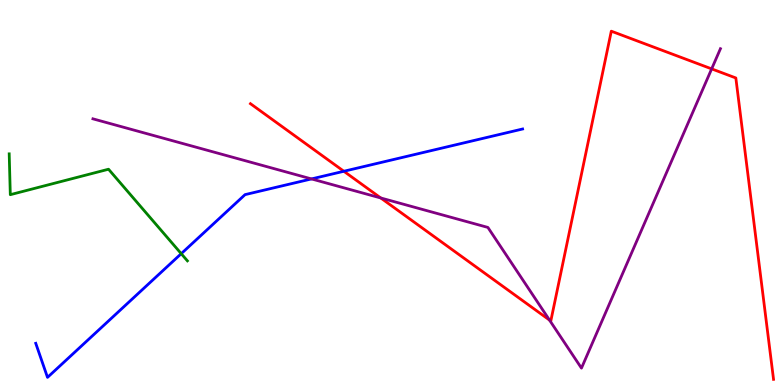[{'lines': ['blue', 'red'], 'intersections': [{'x': 4.44, 'y': 5.55}]}, {'lines': ['green', 'red'], 'intersections': []}, {'lines': ['purple', 'red'], 'intersections': [{'x': 4.91, 'y': 4.86}, {'x': 7.09, 'y': 1.69}, {'x': 9.18, 'y': 8.21}]}, {'lines': ['blue', 'green'], 'intersections': [{'x': 2.34, 'y': 3.41}]}, {'lines': ['blue', 'purple'], 'intersections': [{'x': 4.02, 'y': 5.35}]}, {'lines': ['green', 'purple'], 'intersections': []}]